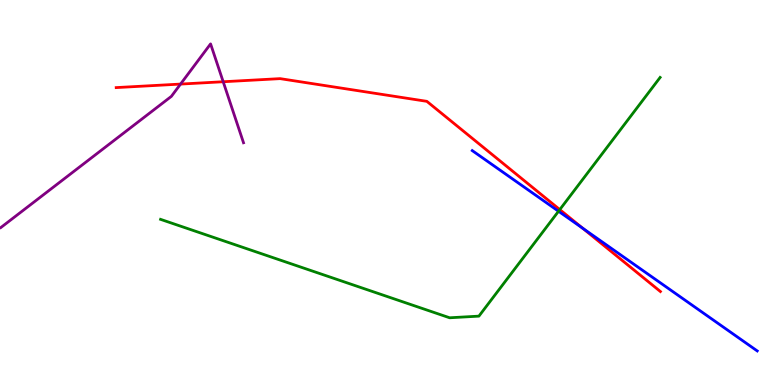[{'lines': ['blue', 'red'], 'intersections': [{'x': 7.52, 'y': 4.08}]}, {'lines': ['green', 'red'], 'intersections': [{'x': 7.22, 'y': 4.56}]}, {'lines': ['purple', 'red'], 'intersections': [{'x': 2.33, 'y': 7.82}, {'x': 2.88, 'y': 7.88}]}, {'lines': ['blue', 'green'], 'intersections': [{'x': 7.21, 'y': 4.51}]}, {'lines': ['blue', 'purple'], 'intersections': []}, {'lines': ['green', 'purple'], 'intersections': []}]